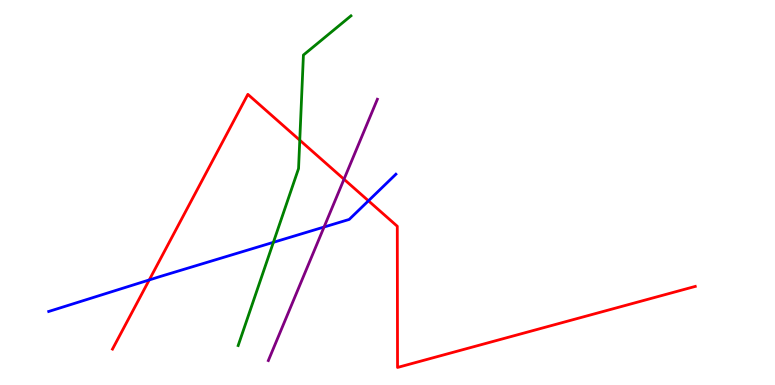[{'lines': ['blue', 'red'], 'intersections': [{'x': 1.93, 'y': 2.73}, {'x': 4.75, 'y': 4.78}]}, {'lines': ['green', 'red'], 'intersections': [{'x': 3.87, 'y': 6.36}]}, {'lines': ['purple', 'red'], 'intersections': [{'x': 4.44, 'y': 5.34}]}, {'lines': ['blue', 'green'], 'intersections': [{'x': 3.53, 'y': 3.71}]}, {'lines': ['blue', 'purple'], 'intersections': [{'x': 4.18, 'y': 4.1}]}, {'lines': ['green', 'purple'], 'intersections': []}]